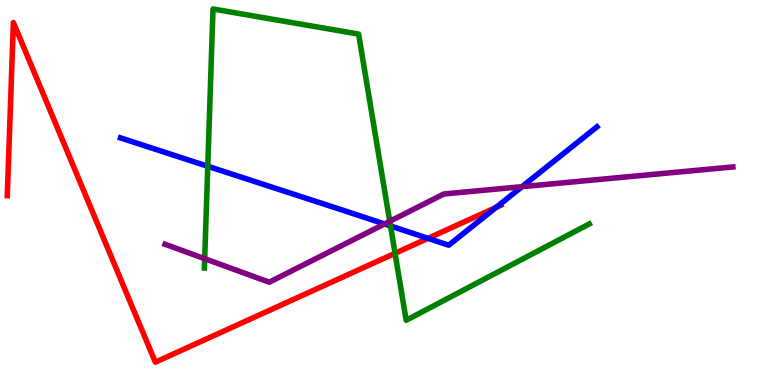[{'lines': ['blue', 'red'], 'intersections': [{'x': 5.52, 'y': 3.81}, {'x': 6.4, 'y': 4.61}]}, {'lines': ['green', 'red'], 'intersections': [{'x': 5.1, 'y': 3.42}]}, {'lines': ['purple', 'red'], 'intersections': []}, {'lines': ['blue', 'green'], 'intersections': [{'x': 2.68, 'y': 5.68}, {'x': 5.04, 'y': 4.13}]}, {'lines': ['blue', 'purple'], 'intersections': [{'x': 4.96, 'y': 4.18}, {'x': 6.74, 'y': 5.15}]}, {'lines': ['green', 'purple'], 'intersections': [{'x': 2.64, 'y': 3.28}, {'x': 5.03, 'y': 4.25}]}]